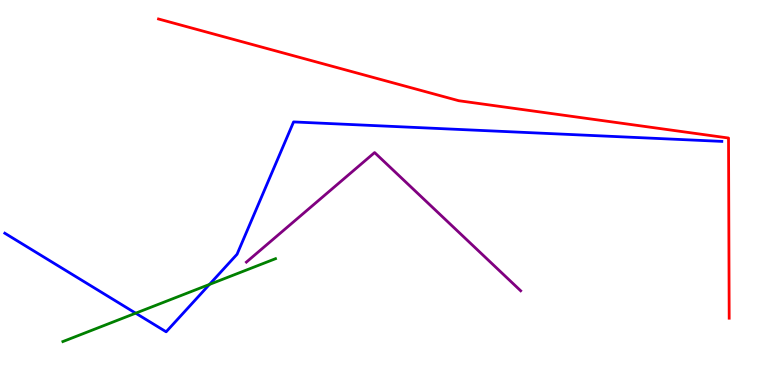[{'lines': ['blue', 'red'], 'intersections': []}, {'lines': ['green', 'red'], 'intersections': []}, {'lines': ['purple', 'red'], 'intersections': []}, {'lines': ['blue', 'green'], 'intersections': [{'x': 1.75, 'y': 1.87}, {'x': 2.7, 'y': 2.61}]}, {'lines': ['blue', 'purple'], 'intersections': []}, {'lines': ['green', 'purple'], 'intersections': []}]